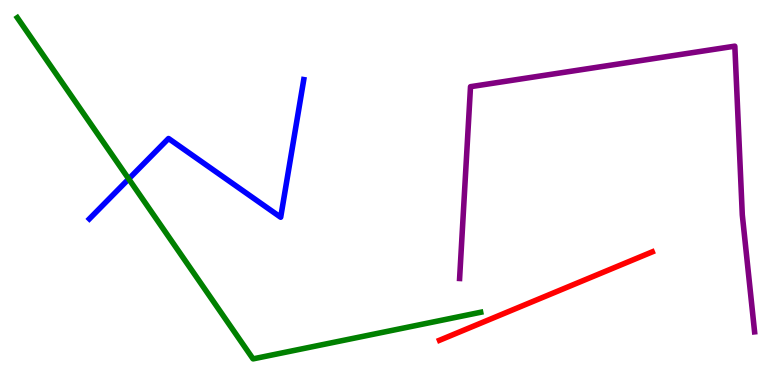[{'lines': ['blue', 'red'], 'intersections': []}, {'lines': ['green', 'red'], 'intersections': []}, {'lines': ['purple', 'red'], 'intersections': []}, {'lines': ['blue', 'green'], 'intersections': [{'x': 1.66, 'y': 5.35}]}, {'lines': ['blue', 'purple'], 'intersections': []}, {'lines': ['green', 'purple'], 'intersections': []}]